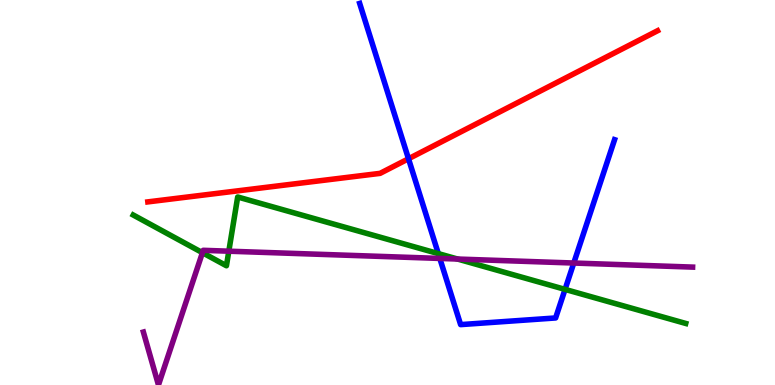[{'lines': ['blue', 'red'], 'intersections': [{'x': 5.27, 'y': 5.88}]}, {'lines': ['green', 'red'], 'intersections': []}, {'lines': ['purple', 'red'], 'intersections': []}, {'lines': ['blue', 'green'], 'intersections': [{'x': 5.66, 'y': 3.41}, {'x': 7.29, 'y': 2.48}]}, {'lines': ['blue', 'purple'], 'intersections': [{'x': 5.68, 'y': 3.29}, {'x': 7.4, 'y': 3.17}]}, {'lines': ['green', 'purple'], 'intersections': [{'x': 2.61, 'y': 3.44}, {'x': 2.95, 'y': 3.48}, {'x': 5.9, 'y': 3.27}]}]